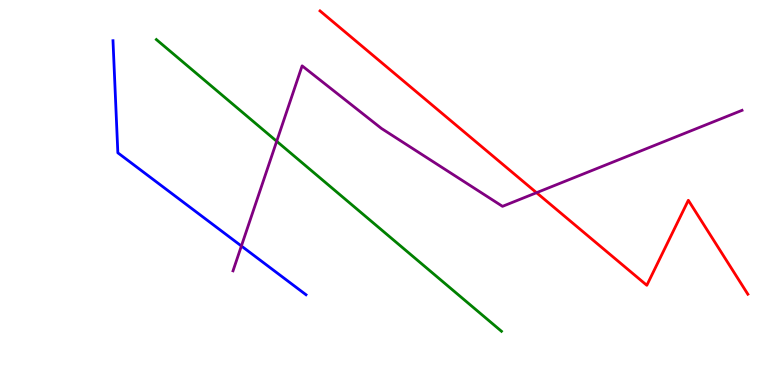[{'lines': ['blue', 'red'], 'intersections': []}, {'lines': ['green', 'red'], 'intersections': []}, {'lines': ['purple', 'red'], 'intersections': [{'x': 6.92, 'y': 4.99}]}, {'lines': ['blue', 'green'], 'intersections': []}, {'lines': ['blue', 'purple'], 'intersections': [{'x': 3.11, 'y': 3.61}]}, {'lines': ['green', 'purple'], 'intersections': [{'x': 3.57, 'y': 6.33}]}]